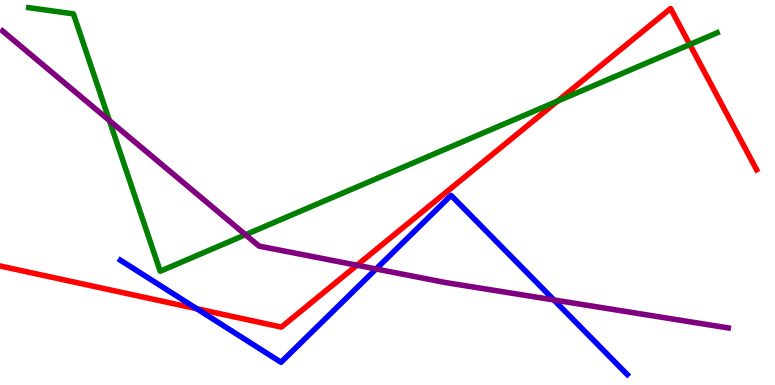[{'lines': ['blue', 'red'], 'intersections': [{'x': 2.54, 'y': 1.98}]}, {'lines': ['green', 'red'], 'intersections': [{'x': 7.19, 'y': 7.37}, {'x': 8.9, 'y': 8.84}]}, {'lines': ['purple', 'red'], 'intersections': [{'x': 4.61, 'y': 3.11}]}, {'lines': ['blue', 'green'], 'intersections': []}, {'lines': ['blue', 'purple'], 'intersections': [{'x': 4.85, 'y': 3.01}, {'x': 7.15, 'y': 2.21}]}, {'lines': ['green', 'purple'], 'intersections': [{'x': 1.41, 'y': 6.87}, {'x': 3.17, 'y': 3.9}]}]